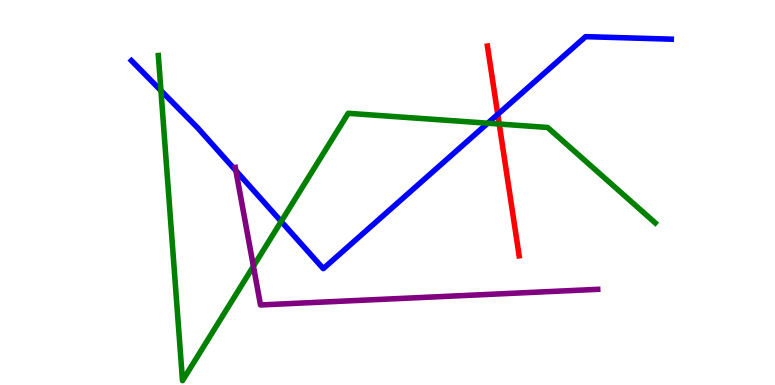[{'lines': ['blue', 'red'], 'intersections': [{'x': 6.42, 'y': 7.03}]}, {'lines': ['green', 'red'], 'intersections': [{'x': 6.44, 'y': 6.78}]}, {'lines': ['purple', 'red'], 'intersections': []}, {'lines': ['blue', 'green'], 'intersections': [{'x': 2.08, 'y': 7.65}, {'x': 3.63, 'y': 4.25}, {'x': 6.29, 'y': 6.8}]}, {'lines': ['blue', 'purple'], 'intersections': [{'x': 3.04, 'y': 5.57}]}, {'lines': ['green', 'purple'], 'intersections': [{'x': 3.27, 'y': 3.08}]}]